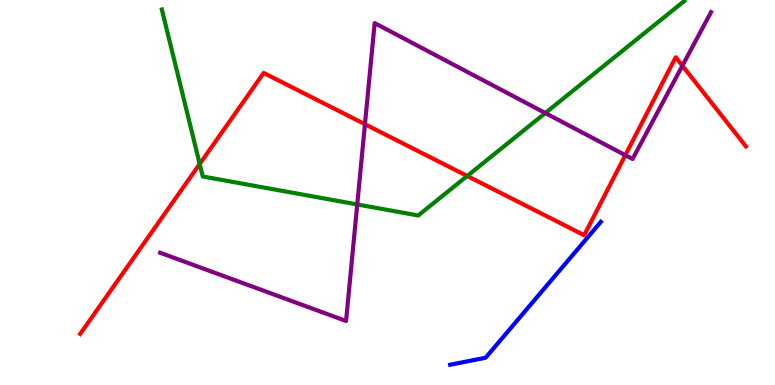[{'lines': ['blue', 'red'], 'intersections': []}, {'lines': ['green', 'red'], 'intersections': [{'x': 2.58, 'y': 5.74}, {'x': 6.03, 'y': 5.43}]}, {'lines': ['purple', 'red'], 'intersections': [{'x': 4.71, 'y': 6.77}, {'x': 8.07, 'y': 5.97}, {'x': 8.81, 'y': 8.29}]}, {'lines': ['blue', 'green'], 'intersections': []}, {'lines': ['blue', 'purple'], 'intersections': []}, {'lines': ['green', 'purple'], 'intersections': [{'x': 4.61, 'y': 4.69}, {'x': 7.04, 'y': 7.06}]}]